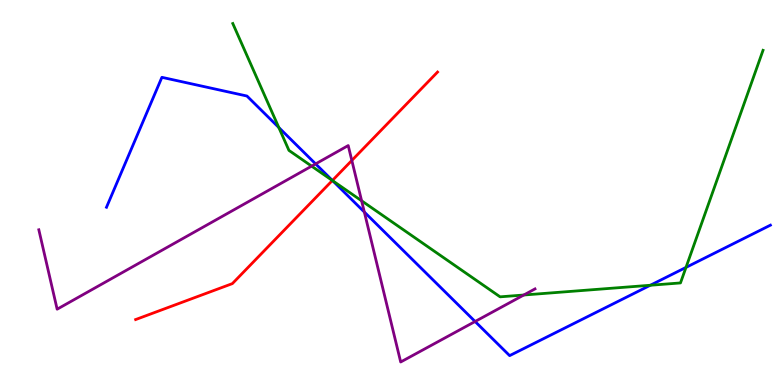[{'lines': ['blue', 'red'], 'intersections': [{'x': 4.29, 'y': 5.31}]}, {'lines': ['green', 'red'], 'intersections': [{'x': 4.29, 'y': 5.31}]}, {'lines': ['purple', 'red'], 'intersections': [{'x': 4.54, 'y': 5.83}]}, {'lines': ['blue', 'green'], 'intersections': [{'x': 3.6, 'y': 6.69}, {'x': 4.29, 'y': 5.31}, {'x': 8.39, 'y': 2.59}, {'x': 8.85, 'y': 3.05}]}, {'lines': ['blue', 'purple'], 'intersections': [{'x': 4.07, 'y': 5.74}, {'x': 4.7, 'y': 4.49}, {'x': 6.13, 'y': 1.65}]}, {'lines': ['green', 'purple'], 'intersections': [{'x': 4.02, 'y': 5.68}, {'x': 4.67, 'y': 4.78}, {'x': 6.76, 'y': 2.34}]}]